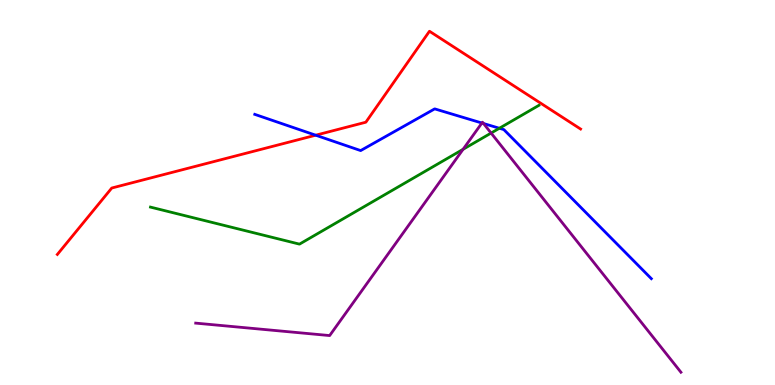[{'lines': ['blue', 'red'], 'intersections': [{'x': 4.07, 'y': 6.49}]}, {'lines': ['green', 'red'], 'intersections': []}, {'lines': ['purple', 'red'], 'intersections': []}, {'lines': ['blue', 'green'], 'intersections': [{'x': 6.44, 'y': 6.67}]}, {'lines': ['blue', 'purple'], 'intersections': [{'x': 6.22, 'y': 6.8}, {'x': 6.24, 'y': 6.79}]}, {'lines': ['green', 'purple'], 'intersections': [{'x': 5.98, 'y': 6.12}, {'x': 6.34, 'y': 6.54}]}]